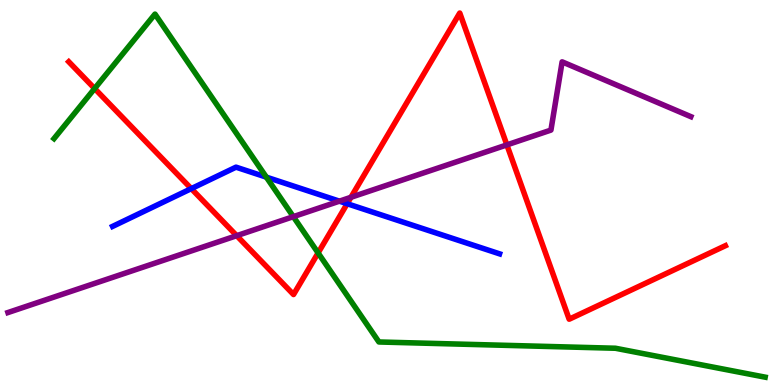[{'lines': ['blue', 'red'], 'intersections': [{'x': 2.47, 'y': 5.1}, {'x': 4.48, 'y': 4.71}]}, {'lines': ['green', 'red'], 'intersections': [{'x': 1.22, 'y': 7.7}, {'x': 4.1, 'y': 3.43}]}, {'lines': ['purple', 'red'], 'intersections': [{'x': 3.05, 'y': 3.88}, {'x': 4.53, 'y': 4.88}, {'x': 6.54, 'y': 6.24}]}, {'lines': ['blue', 'green'], 'intersections': [{'x': 3.44, 'y': 5.4}]}, {'lines': ['blue', 'purple'], 'intersections': [{'x': 4.38, 'y': 4.77}]}, {'lines': ['green', 'purple'], 'intersections': [{'x': 3.78, 'y': 4.37}]}]